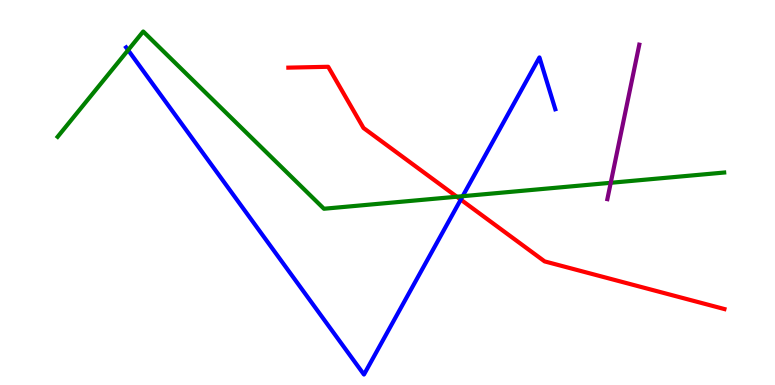[{'lines': ['blue', 'red'], 'intersections': [{'x': 5.95, 'y': 4.82}]}, {'lines': ['green', 'red'], 'intersections': [{'x': 5.89, 'y': 4.89}]}, {'lines': ['purple', 'red'], 'intersections': []}, {'lines': ['blue', 'green'], 'intersections': [{'x': 1.65, 'y': 8.7}, {'x': 5.97, 'y': 4.9}]}, {'lines': ['blue', 'purple'], 'intersections': []}, {'lines': ['green', 'purple'], 'intersections': [{'x': 7.88, 'y': 5.25}]}]